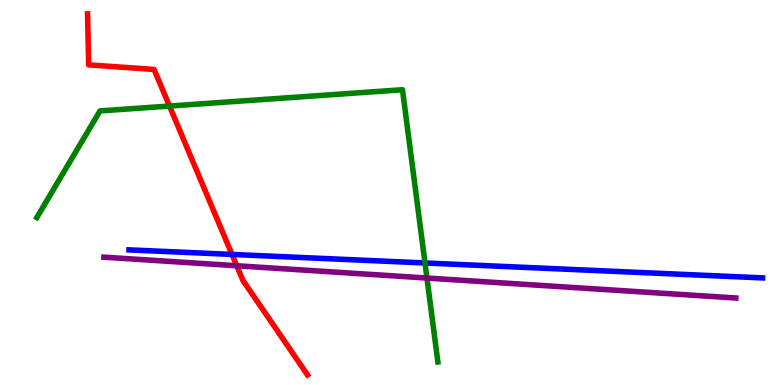[{'lines': ['blue', 'red'], 'intersections': [{'x': 2.99, 'y': 3.39}]}, {'lines': ['green', 'red'], 'intersections': [{'x': 2.19, 'y': 7.25}]}, {'lines': ['purple', 'red'], 'intersections': [{'x': 3.06, 'y': 3.1}]}, {'lines': ['blue', 'green'], 'intersections': [{'x': 5.48, 'y': 3.17}]}, {'lines': ['blue', 'purple'], 'intersections': []}, {'lines': ['green', 'purple'], 'intersections': [{'x': 5.51, 'y': 2.78}]}]